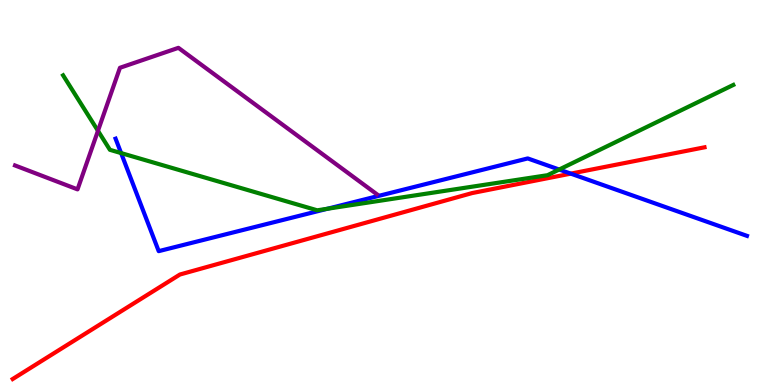[{'lines': ['blue', 'red'], 'intersections': [{'x': 7.37, 'y': 5.49}]}, {'lines': ['green', 'red'], 'intersections': []}, {'lines': ['purple', 'red'], 'intersections': []}, {'lines': ['blue', 'green'], 'intersections': [{'x': 1.56, 'y': 6.02}, {'x': 4.23, 'y': 4.58}, {'x': 7.22, 'y': 5.6}]}, {'lines': ['blue', 'purple'], 'intersections': []}, {'lines': ['green', 'purple'], 'intersections': [{'x': 1.26, 'y': 6.6}]}]